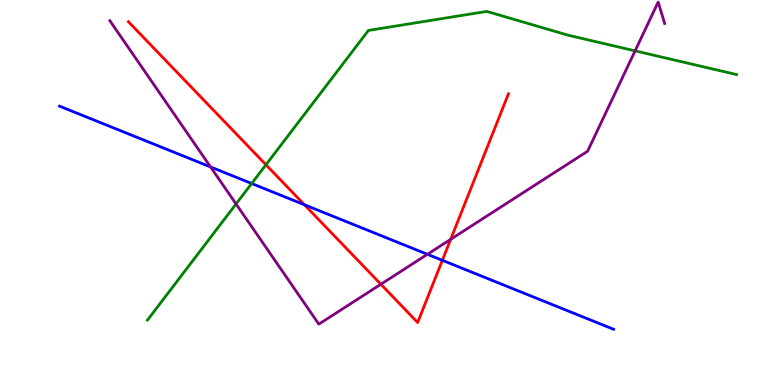[{'lines': ['blue', 'red'], 'intersections': [{'x': 3.93, 'y': 4.68}, {'x': 5.71, 'y': 3.24}]}, {'lines': ['green', 'red'], 'intersections': [{'x': 3.43, 'y': 5.72}]}, {'lines': ['purple', 'red'], 'intersections': [{'x': 4.91, 'y': 2.62}, {'x': 5.82, 'y': 3.78}]}, {'lines': ['blue', 'green'], 'intersections': [{'x': 3.25, 'y': 5.23}]}, {'lines': ['blue', 'purple'], 'intersections': [{'x': 2.72, 'y': 5.66}, {'x': 5.52, 'y': 3.39}]}, {'lines': ['green', 'purple'], 'intersections': [{'x': 3.05, 'y': 4.7}, {'x': 8.19, 'y': 8.68}]}]